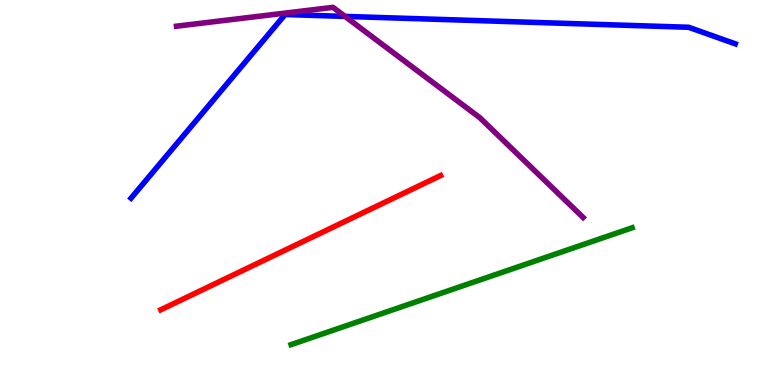[{'lines': ['blue', 'red'], 'intersections': []}, {'lines': ['green', 'red'], 'intersections': []}, {'lines': ['purple', 'red'], 'intersections': []}, {'lines': ['blue', 'green'], 'intersections': []}, {'lines': ['blue', 'purple'], 'intersections': [{'x': 4.45, 'y': 9.57}]}, {'lines': ['green', 'purple'], 'intersections': []}]